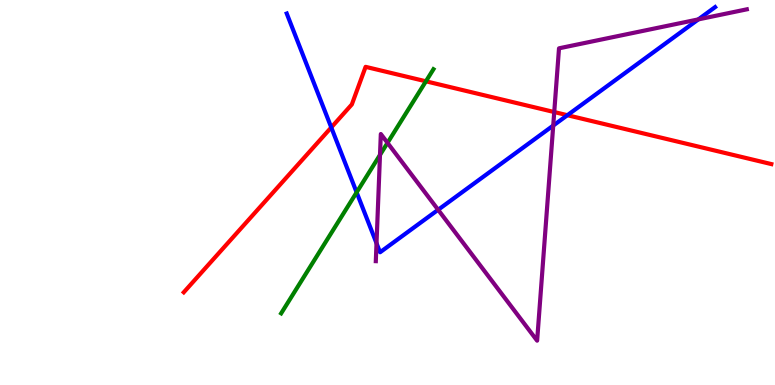[{'lines': ['blue', 'red'], 'intersections': [{'x': 4.27, 'y': 6.69}, {'x': 7.32, 'y': 7.01}]}, {'lines': ['green', 'red'], 'intersections': [{'x': 5.5, 'y': 7.89}]}, {'lines': ['purple', 'red'], 'intersections': [{'x': 7.15, 'y': 7.09}]}, {'lines': ['blue', 'green'], 'intersections': [{'x': 4.6, 'y': 5.0}]}, {'lines': ['blue', 'purple'], 'intersections': [{'x': 4.86, 'y': 3.68}, {'x': 5.65, 'y': 4.55}, {'x': 7.14, 'y': 6.74}, {'x': 9.01, 'y': 9.5}]}, {'lines': ['green', 'purple'], 'intersections': [{'x': 4.9, 'y': 5.98}, {'x': 5.0, 'y': 6.29}]}]